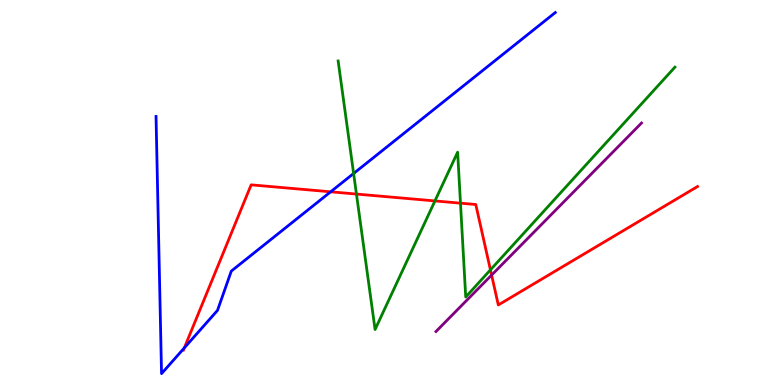[{'lines': ['blue', 'red'], 'intersections': [{'x': 2.38, 'y': 0.964}, {'x': 4.27, 'y': 5.02}]}, {'lines': ['green', 'red'], 'intersections': [{'x': 4.6, 'y': 4.96}, {'x': 5.61, 'y': 4.78}, {'x': 5.94, 'y': 4.72}, {'x': 6.33, 'y': 2.99}]}, {'lines': ['purple', 'red'], 'intersections': [{'x': 6.34, 'y': 2.86}]}, {'lines': ['blue', 'green'], 'intersections': [{'x': 4.56, 'y': 5.49}]}, {'lines': ['blue', 'purple'], 'intersections': []}, {'lines': ['green', 'purple'], 'intersections': []}]